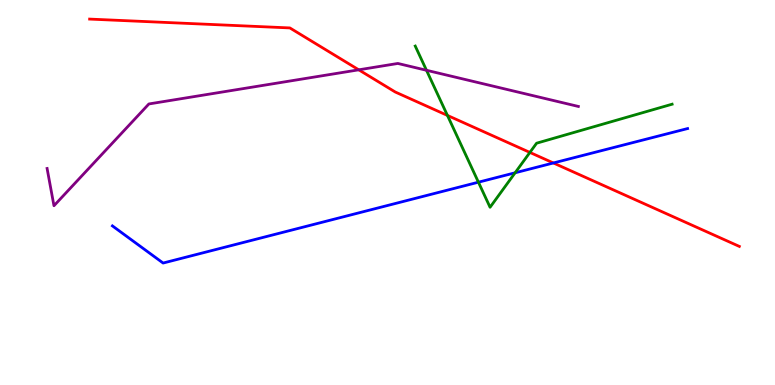[{'lines': ['blue', 'red'], 'intersections': [{'x': 7.14, 'y': 5.77}]}, {'lines': ['green', 'red'], 'intersections': [{'x': 5.77, 'y': 7.0}, {'x': 6.84, 'y': 6.04}]}, {'lines': ['purple', 'red'], 'intersections': [{'x': 4.63, 'y': 8.19}]}, {'lines': ['blue', 'green'], 'intersections': [{'x': 6.17, 'y': 5.27}, {'x': 6.65, 'y': 5.51}]}, {'lines': ['blue', 'purple'], 'intersections': []}, {'lines': ['green', 'purple'], 'intersections': [{'x': 5.5, 'y': 8.17}]}]